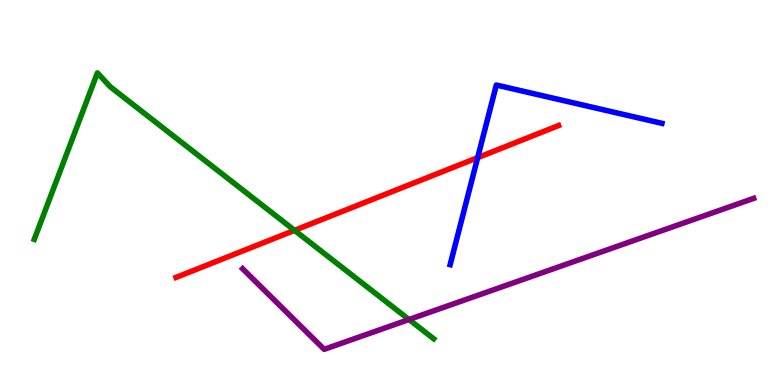[{'lines': ['blue', 'red'], 'intersections': [{'x': 6.16, 'y': 5.9}]}, {'lines': ['green', 'red'], 'intersections': [{'x': 3.8, 'y': 4.02}]}, {'lines': ['purple', 'red'], 'intersections': []}, {'lines': ['blue', 'green'], 'intersections': []}, {'lines': ['blue', 'purple'], 'intersections': []}, {'lines': ['green', 'purple'], 'intersections': [{'x': 5.28, 'y': 1.7}]}]